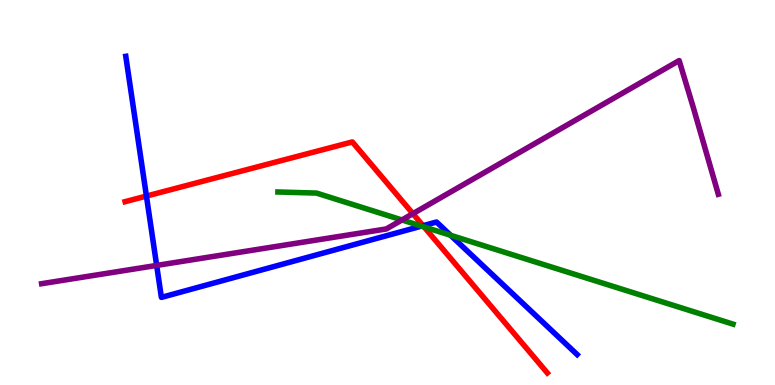[{'lines': ['blue', 'red'], 'intersections': [{'x': 1.89, 'y': 4.91}, {'x': 5.46, 'y': 4.14}]}, {'lines': ['green', 'red'], 'intersections': [{'x': 5.47, 'y': 4.11}]}, {'lines': ['purple', 'red'], 'intersections': [{'x': 5.33, 'y': 4.45}]}, {'lines': ['blue', 'green'], 'intersections': [{'x': 5.44, 'y': 4.13}, {'x': 5.81, 'y': 3.89}]}, {'lines': ['blue', 'purple'], 'intersections': [{'x': 2.02, 'y': 3.11}]}, {'lines': ['green', 'purple'], 'intersections': [{'x': 5.19, 'y': 4.29}]}]